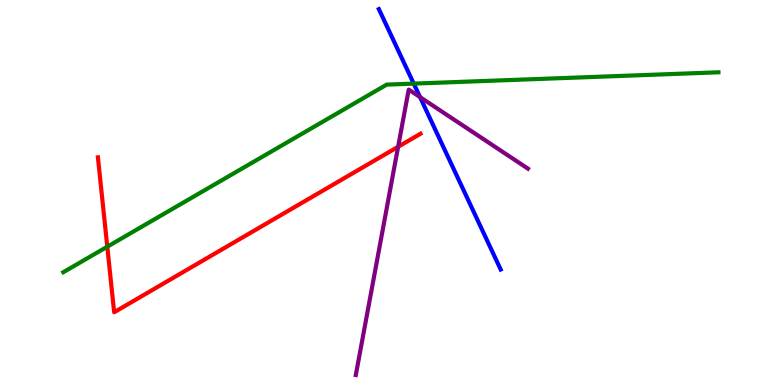[{'lines': ['blue', 'red'], 'intersections': []}, {'lines': ['green', 'red'], 'intersections': [{'x': 1.38, 'y': 3.59}]}, {'lines': ['purple', 'red'], 'intersections': [{'x': 5.14, 'y': 6.19}]}, {'lines': ['blue', 'green'], 'intersections': [{'x': 5.34, 'y': 7.83}]}, {'lines': ['blue', 'purple'], 'intersections': [{'x': 5.42, 'y': 7.48}]}, {'lines': ['green', 'purple'], 'intersections': []}]